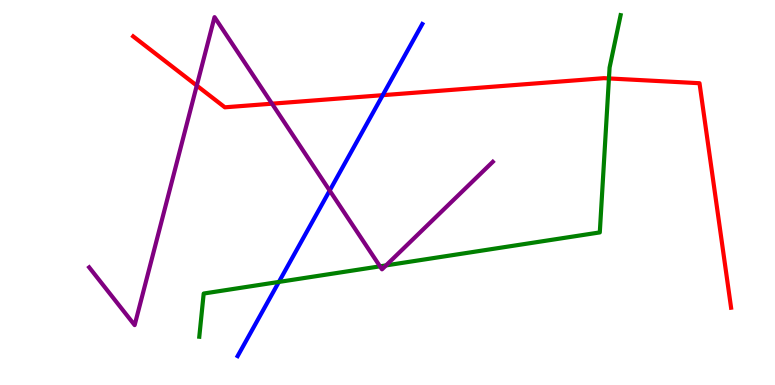[{'lines': ['blue', 'red'], 'intersections': [{'x': 4.94, 'y': 7.53}]}, {'lines': ['green', 'red'], 'intersections': [{'x': 7.86, 'y': 7.96}]}, {'lines': ['purple', 'red'], 'intersections': [{'x': 2.54, 'y': 7.78}, {'x': 3.51, 'y': 7.31}]}, {'lines': ['blue', 'green'], 'intersections': [{'x': 3.6, 'y': 2.68}]}, {'lines': ['blue', 'purple'], 'intersections': [{'x': 4.25, 'y': 5.05}]}, {'lines': ['green', 'purple'], 'intersections': [{'x': 4.9, 'y': 3.08}, {'x': 4.98, 'y': 3.11}]}]